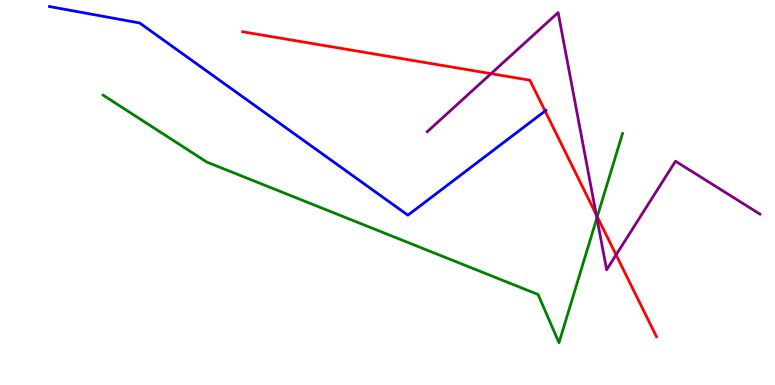[{'lines': ['blue', 'red'], 'intersections': [{'x': 7.03, 'y': 7.12}]}, {'lines': ['green', 'red'], 'intersections': [{'x': 7.71, 'y': 4.37}]}, {'lines': ['purple', 'red'], 'intersections': [{'x': 6.34, 'y': 8.09}, {'x': 7.69, 'y': 4.42}, {'x': 7.95, 'y': 3.38}]}, {'lines': ['blue', 'green'], 'intersections': []}, {'lines': ['blue', 'purple'], 'intersections': []}, {'lines': ['green', 'purple'], 'intersections': [{'x': 7.7, 'y': 4.34}]}]